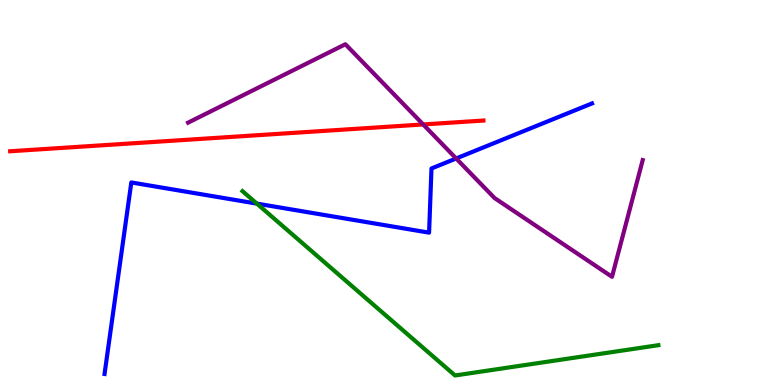[{'lines': ['blue', 'red'], 'intersections': []}, {'lines': ['green', 'red'], 'intersections': []}, {'lines': ['purple', 'red'], 'intersections': [{'x': 5.46, 'y': 6.77}]}, {'lines': ['blue', 'green'], 'intersections': [{'x': 3.31, 'y': 4.71}]}, {'lines': ['blue', 'purple'], 'intersections': [{'x': 5.89, 'y': 5.88}]}, {'lines': ['green', 'purple'], 'intersections': []}]